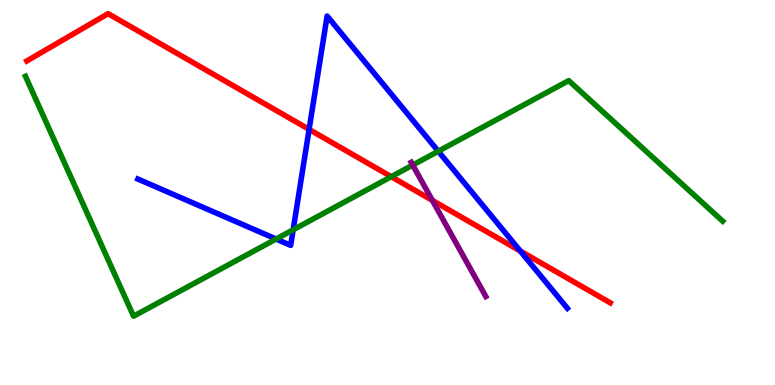[{'lines': ['blue', 'red'], 'intersections': [{'x': 3.99, 'y': 6.64}, {'x': 6.71, 'y': 3.48}]}, {'lines': ['green', 'red'], 'intersections': [{'x': 5.05, 'y': 5.41}]}, {'lines': ['purple', 'red'], 'intersections': [{'x': 5.58, 'y': 4.8}]}, {'lines': ['blue', 'green'], 'intersections': [{'x': 3.56, 'y': 3.79}, {'x': 3.78, 'y': 4.03}, {'x': 5.66, 'y': 6.07}]}, {'lines': ['blue', 'purple'], 'intersections': []}, {'lines': ['green', 'purple'], 'intersections': [{'x': 5.33, 'y': 5.71}]}]